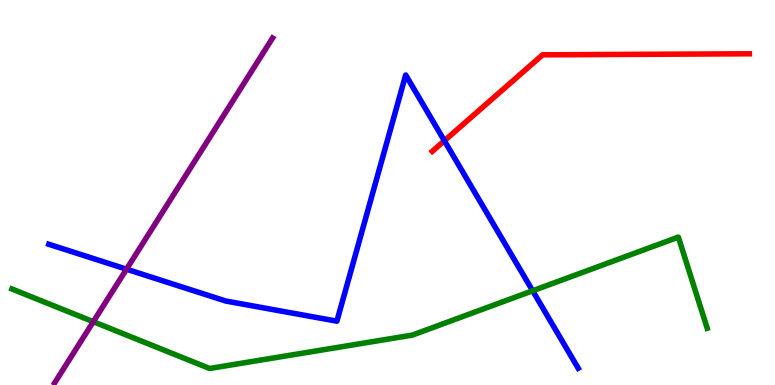[{'lines': ['blue', 'red'], 'intersections': [{'x': 5.73, 'y': 6.34}]}, {'lines': ['green', 'red'], 'intersections': []}, {'lines': ['purple', 'red'], 'intersections': []}, {'lines': ['blue', 'green'], 'intersections': [{'x': 6.87, 'y': 2.45}]}, {'lines': ['blue', 'purple'], 'intersections': [{'x': 1.63, 'y': 3.01}]}, {'lines': ['green', 'purple'], 'intersections': [{'x': 1.2, 'y': 1.64}]}]